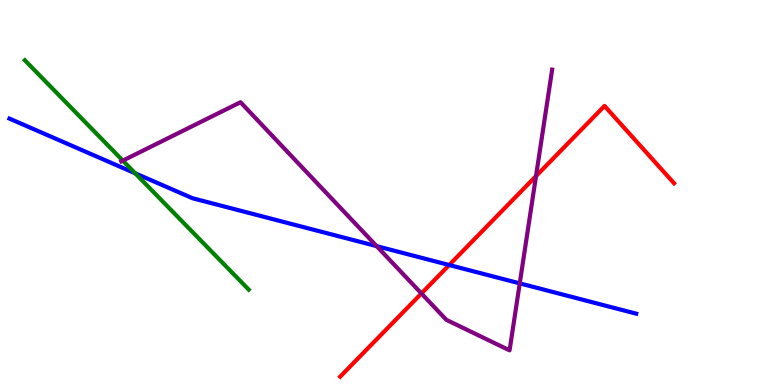[{'lines': ['blue', 'red'], 'intersections': [{'x': 5.8, 'y': 3.12}]}, {'lines': ['green', 'red'], 'intersections': []}, {'lines': ['purple', 'red'], 'intersections': [{'x': 5.44, 'y': 2.38}, {'x': 6.92, 'y': 5.43}]}, {'lines': ['blue', 'green'], 'intersections': [{'x': 1.74, 'y': 5.5}]}, {'lines': ['blue', 'purple'], 'intersections': [{'x': 4.86, 'y': 3.61}, {'x': 6.71, 'y': 2.64}]}, {'lines': ['green', 'purple'], 'intersections': [{'x': 1.58, 'y': 5.83}]}]